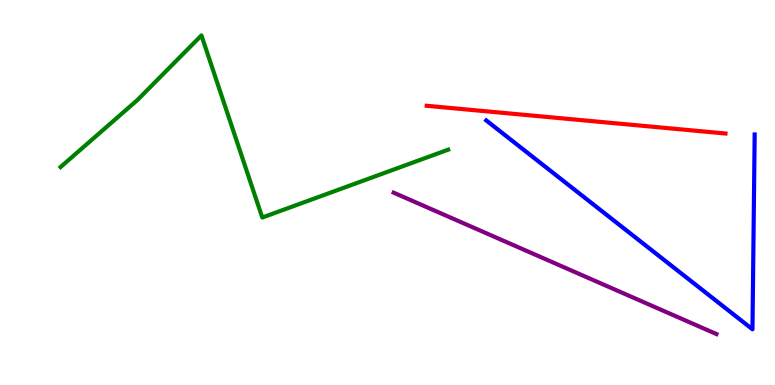[{'lines': ['blue', 'red'], 'intersections': []}, {'lines': ['green', 'red'], 'intersections': []}, {'lines': ['purple', 'red'], 'intersections': []}, {'lines': ['blue', 'green'], 'intersections': []}, {'lines': ['blue', 'purple'], 'intersections': []}, {'lines': ['green', 'purple'], 'intersections': []}]